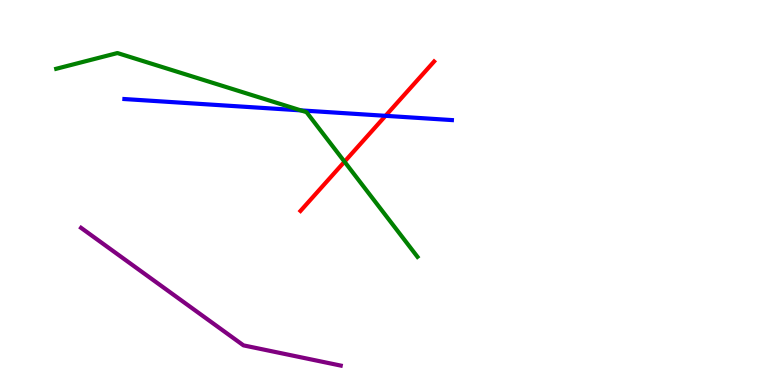[{'lines': ['blue', 'red'], 'intersections': [{'x': 4.97, 'y': 6.99}]}, {'lines': ['green', 'red'], 'intersections': [{'x': 4.45, 'y': 5.8}]}, {'lines': ['purple', 'red'], 'intersections': []}, {'lines': ['blue', 'green'], 'intersections': [{'x': 3.88, 'y': 7.13}]}, {'lines': ['blue', 'purple'], 'intersections': []}, {'lines': ['green', 'purple'], 'intersections': []}]